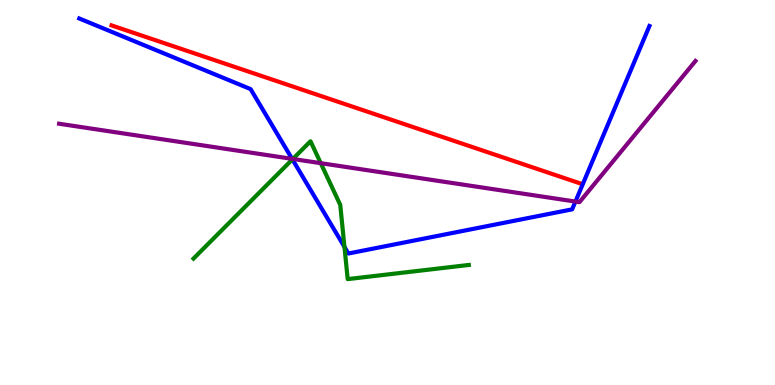[{'lines': ['blue', 'red'], 'intersections': []}, {'lines': ['green', 'red'], 'intersections': []}, {'lines': ['purple', 'red'], 'intersections': []}, {'lines': ['blue', 'green'], 'intersections': [{'x': 3.77, 'y': 5.86}, {'x': 4.44, 'y': 3.59}]}, {'lines': ['blue', 'purple'], 'intersections': [{'x': 3.77, 'y': 5.87}, {'x': 7.42, 'y': 4.76}]}, {'lines': ['green', 'purple'], 'intersections': [{'x': 3.78, 'y': 5.87}, {'x': 4.14, 'y': 5.76}]}]